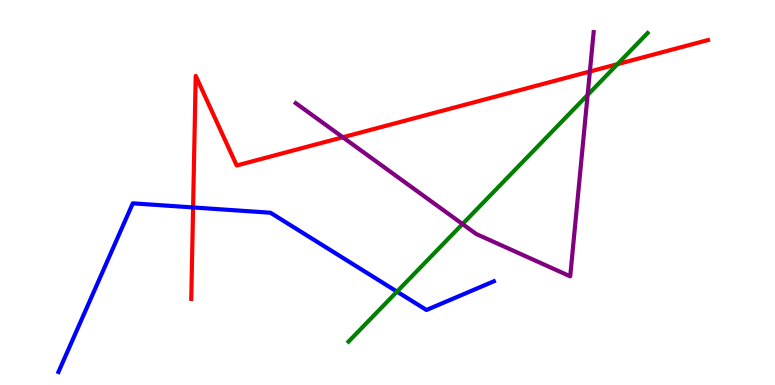[{'lines': ['blue', 'red'], 'intersections': [{'x': 2.49, 'y': 4.61}]}, {'lines': ['green', 'red'], 'intersections': [{'x': 7.97, 'y': 8.33}]}, {'lines': ['purple', 'red'], 'intersections': [{'x': 4.42, 'y': 6.43}, {'x': 7.61, 'y': 8.14}]}, {'lines': ['blue', 'green'], 'intersections': [{'x': 5.12, 'y': 2.43}]}, {'lines': ['blue', 'purple'], 'intersections': []}, {'lines': ['green', 'purple'], 'intersections': [{'x': 5.97, 'y': 4.18}, {'x': 7.58, 'y': 7.53}]}]